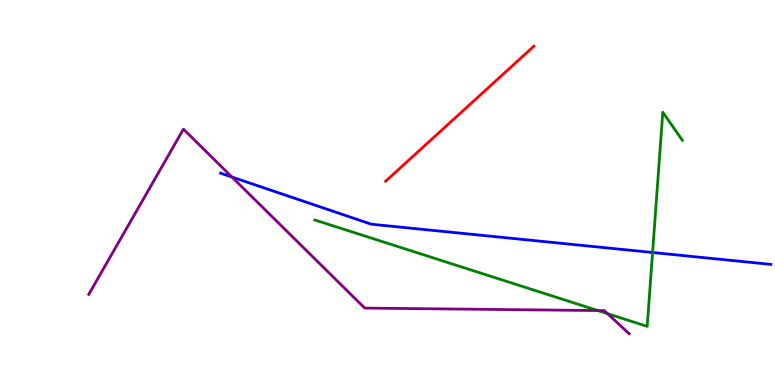[{'lines': ['blue', 'red'], 'intersections': []}, {'lines': ['green', 'red'], 'intersections': []}, {'lines': ['purple', 'red'], 'intersections': []}, {'lines': ['blue', 'green'], 'intersections': [{'x': 8.42, 'y': 3.44}]}, {'lines': ['blue', 'purple'], 'intersections': [{'x': 2.99, 'y': 5.4}]}, {'lines': ['green', 'purple'], 'intersections': [{'x': 7.71, 'y': 1.93}, {'x': 7.84, 'y': 1.85}]}]